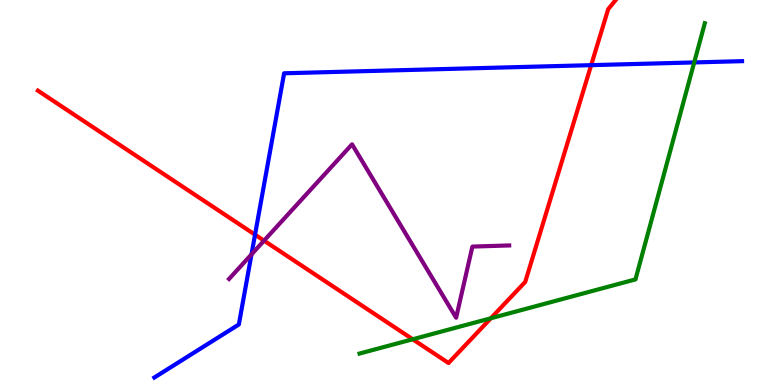[{'lines': ['blue', 'red'], 'intersections': [{'x': 3.29, 'y': 3.9}, {'x': 7.63, 'y': 8.31}]}, {'lines': ['green', 'red'], 'intersections': [{'x': 5.33, 'y': 1.19}, {'x': 6.33, 'y': 1.73}]}, {'lines': ['purple', 'red'], 'intersections': [{'x': 3.41, 'y': 3.75}]}, {'lines': ['blue', 'green'], 'intersections': [{'x': 8.96, 'y': 8.38}]}, {'lines': ['blue', 'purple'], 'intersections': [{'x': 3.24, 'y': 3.39}]}, {'lines': ['green', 'purple'], 'intersections': []}]